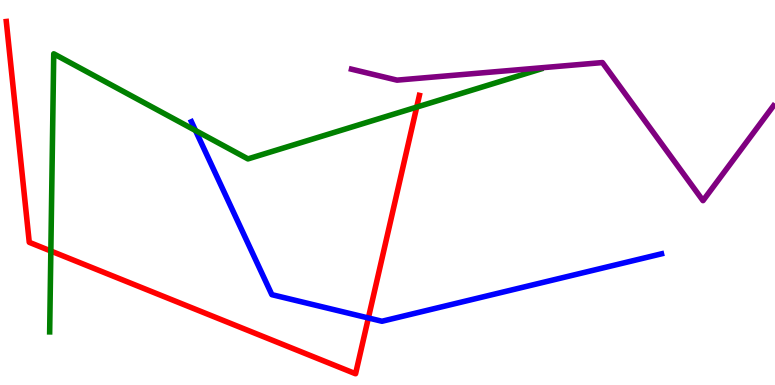[{'lines': ['blue', 'red'], 'intersections': [{'x': 4.75, 'y': 1.74}]}, {'lines': ['green', 'red'], 'intersections': [{'x': 0.656, 'y': 3.48}, {'x': 5.38, 'y': 7.22}]}, {'lines': ['purple', 'red'], 'intersections': []}, {'lines': ['blue', 'green'], 'intersections': [{'x': 2.52, 'y': 6.61}]}, {'lines': ['blue', 'purple'], 'intersections': []}, {'lines': ['green', 'purple'], 'intersections': []}]